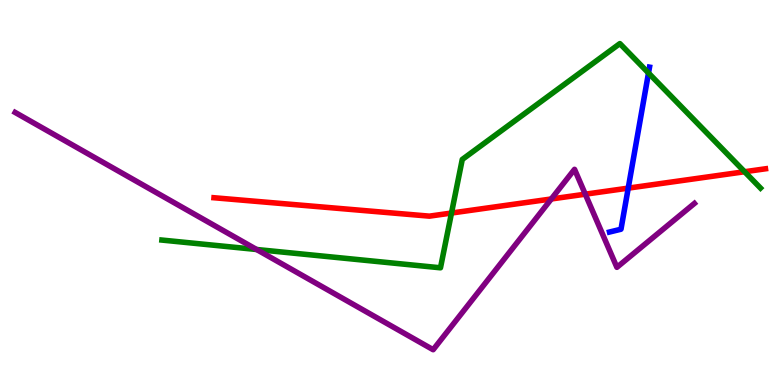[{'lines': ['blue', 'red'], 'intersections': [{'x': 8.11, 'y': 5.11}]}, {'lines': ['green', 'red'], 'intersections': [{'x': 5.83, 'y': 4.47}, {'x': 9.61, 'y': 5.54}]}, {'lines': ['purple', 'red'], 'intersections': [{'x': 7.11, 'y': 4.83}, {'x': 7.55, 'y': 4.96}]}, {'lines': ['blue', 'green'], 'intersections': [{'x': 8.37, 'y': 8.1}]}, {'lines': ['blue', 'purple'], 'intersections': []}, {'lines': ['green', 'purple'], 'intersections': [{'x': 3.31, 'y': 3.52}]}]